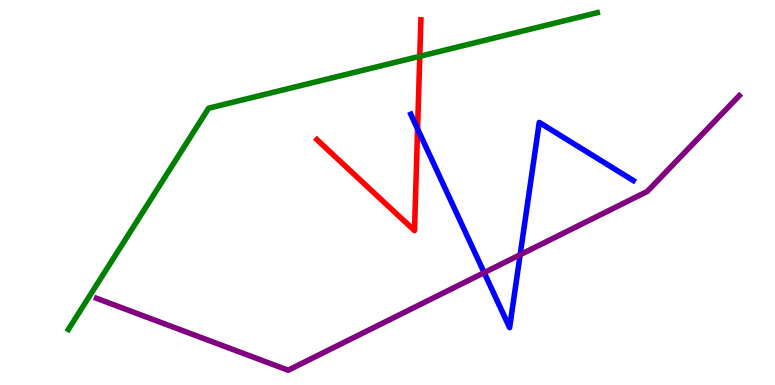[{'lines': ['blue', 'red'], 'intersections': [{'x': 5.39, 'y': 6.65}]}, {'lines': ['green', 'red'], 'intersections': [{'x': 5.42, 'y': 8.54}]}, {'lines': ['purple', 'red'], 'intersections': []}, {'lines': ['blue', 'green'], 'intersections': []}, {'lines': ['blue', 'purple'], 'intersections': [{'x': 6.25, 'y': 2.92}, {'x': 6.71, 'y': 3.38}]}, {'lines': ['green', 'purple'], 'intersections': []}]